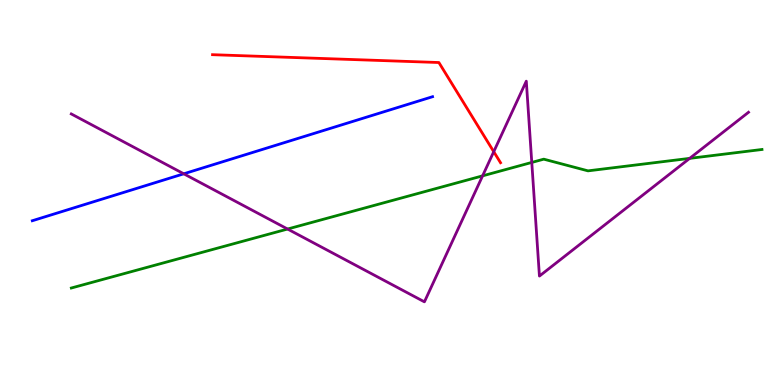[{'lines': ['blue', 'red'], 'intersections': []}, {'lines': ['green', 'red'], 'intersections': []}, {'lines': ['purple', 'red'], 'intersections': [{'x': 6.37, 'y': 6.06}]}, {'lines': ['blue', 'green'], 'intersections': []}, {'lines': ['blue', 'purple'], 'intersections': [{'x': 2.37, 'y': 5.49}]}, {'lines': ['green', 'purple'], 'intersections': [{'x': 3.71, 'y': 4.05}, {'x': 6.23, 'y': 5.43}, {'x': 6.86, 'y': 5.78}, {'x': 8.9, 'y': 5.89}]}]